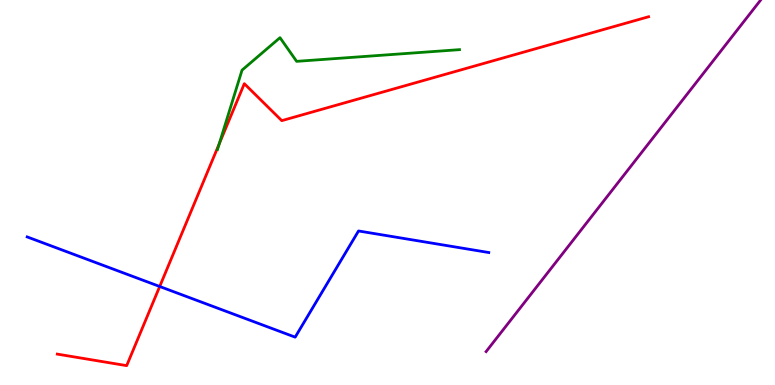[{'lines': ['blue', 'red'], 'intersections': [{'x': 2.06, 'y': 2.56}]}, {'lines': ['green', 'red'], 'intersections': [{'x': 2.83, 'y': 6.27}]}, {'lines': ['purple', 'red'], 'intersections': []}, {'lines': ['blue', 'green'], 'intersections': []}, {'lines': ['blue', 'purple'], 'intersections': []}, {'lines': ['green', 'purple'], 'intersections': []}]